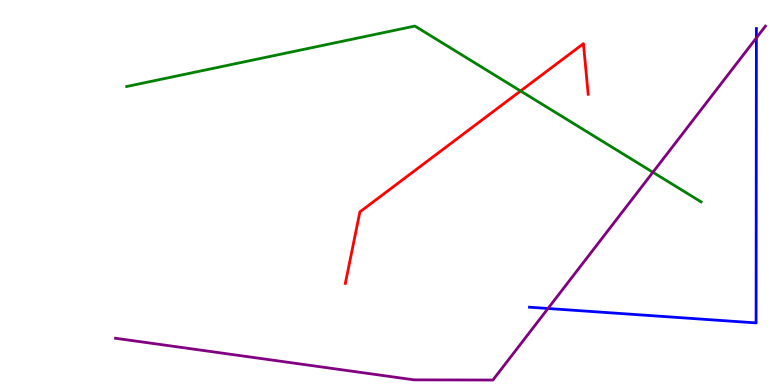[{'lines': ['blue', 'red'], 'intersections': []}, {'lines': ['green', 'red'], 'intersections': [{'x': 6.72, 'y': 7.64}]}, {'lines': ['purple', 'red'], 'intersections': []}, {'lines': ['blue', 'green'], 'intersections': []}, {'lines': ['blue', 'purple'], 'intersections': [{'x': 7.07, 'y': 1.99}, {'x': 9.76, 'y': 9.02}]}, {'lines': ['green', 'purple'], 'intersections': [{'x': 8.42, 'y': 5.53}]}]